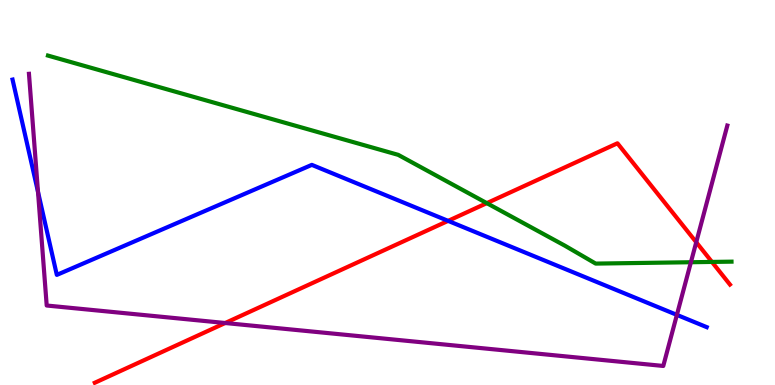[{'lines': ['blue', 'red'], 'intersections': [{'x': 5.78, 'y': 4.26}]}, {'lines': ['green', 'red'], 'intersections': [{'x': 6.28, 'y': 4.72}, {'x': 9.19, 'y': 3.2}]}, {'lines': ['purple', 'red'], 'intersections': [{'x': 2.91, 'y': 1.61}, {'x': 8.98, 'y': 3.71}]}, {'lines': ['blue', 'green'], 'intersections': []}, {'lines': ['blue', 'purple'], 'intersections': [{'x': 0.49, 'y': 5.02}, {'x': 8.73, 'y': 1.82}]}, {'lines': ['green', 'purple'], 'intersections': [{'x': 8.91, 'y': 3.19}]}]